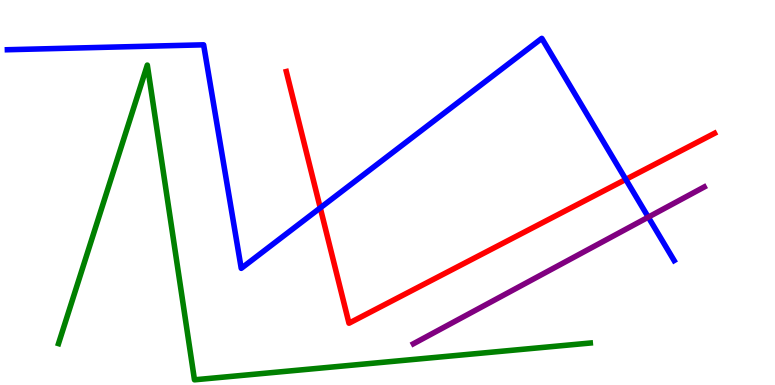[{'lines': ['blue', 'red'], 'intersections': [{'x': 4.13, 'y': 4.6}, {'x': 8.07, 'y': 5.34}]}, {'lines': ['green', 'red'], 'intersections': []}, {'lines': ['purple', 'red'], 'intersections': []}, {'lines': ['blue', 'green'], 'intersections': []}, {'lines': ['blue', 'purple'], 'intersections': [{'x': 8.36, 'y': 4.36}]}, {'lines': ['green', 'purple'], 'intersections': []}]